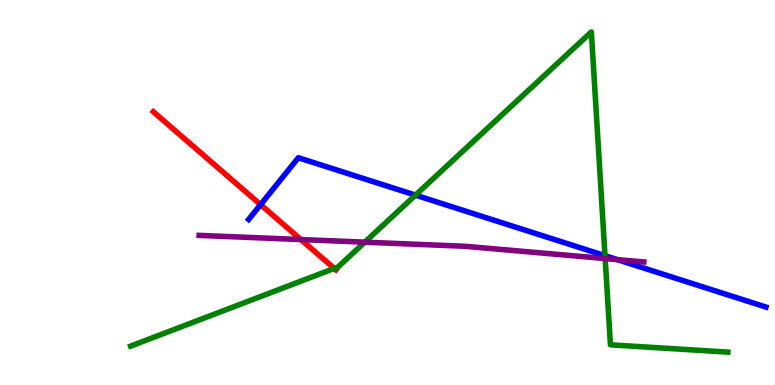[{'lines': ['blue', 'red'], 'intersections': [{'x': 3.36, 'y': 4.68}]}, {'lines': ['green', 'red'], 'intersections': [{'x': 4.31, 'y': 3.03}]}, {'lines': ['purple', 'red'], 'intersections': [{'x': 3.88, 'y': 3.78}]}, {'lines': ['blue', 'green'], 'intersections': [{'x': 5.36, 'y': 4.93}, {'x': 7.81, 'y': 3.36}]}, {'lines': ['blue', 'purple'], 'intersections': [{'x': 7.97, 'y': 3.26}]}, {'lines': ['green', 'purple'], 'intersections': [{'x': 4.71, 'y': 3.71}, {'x': 7.81, 'y': 3.28}]}]